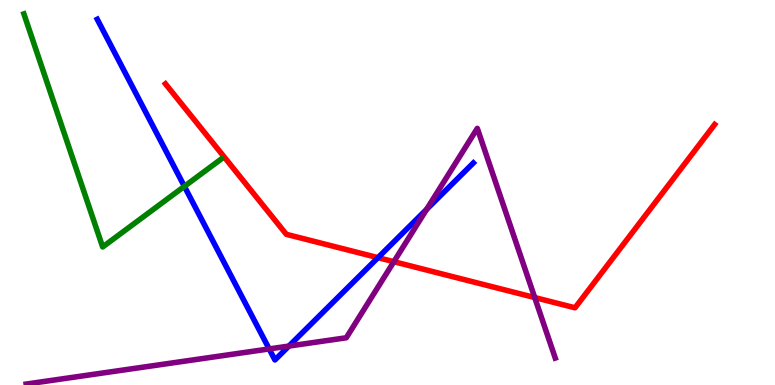[{'lines': ['blue', 'red'], 'intersections': [{'x': 4.88, 'y': 3.31}]}, {'lines': ['green', 'red'], 'intersections': []}, {'lines': ['purple', 'red'], 'intersections': [{'x': 5.08, 'y': 3.2}, {'x': 6.9, 'y': 2.27}]}, {'lines': ['blue', 'green'], 'intersections': [{'x': 2.38, 'y': 5.16}]}, {'lines': ['blue', 'purple'], 'intersections': [{'x': 3.47, 'y': 0.937}, {'x': 3.73, 'y': 1.01}, {'x': 5.5, 'y': 4.56}]}, {'lines': ['green', 'purple'], 'intersections': []}]